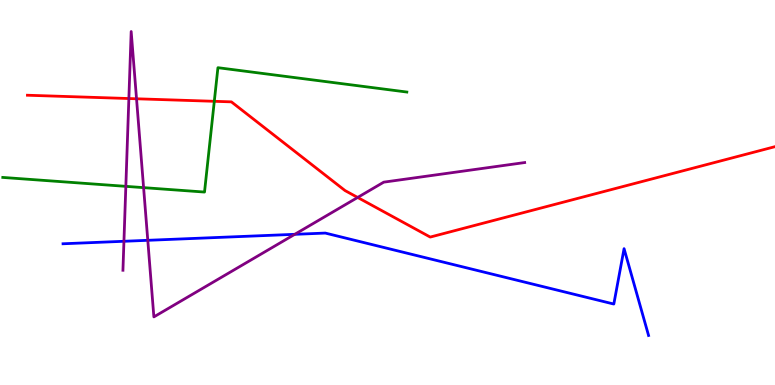[{'lines': ['blue', 'red'], 'intersections': []}, {'lines': ['green', 'red'], 'intersections': [{'x': 2.77, 'y': 7.37}]}, {'lines': ['purple', 'red'], 'intersections': [{'x': 1.66, 'y': 7.44}, {'x': 1.76, 'y': 7.43}, {'x': 4.61, 'y': 4.87}]}, {'lines': ['blue', 'green'], 'intersections': []}, {'lines': ['blue', 'purple'], 'intersections': [{'x': 1.6, 'y': 3.73}, {'x': 1.91, 'y': 3.76}, {'x': 3.8, 'y': 3.91}]}, {'lines': ['green', 'purple'], 'intersections': [{'x': 1.62, 'y': 5.16}, {'x': 1.85, 'y': 5.13}]}]